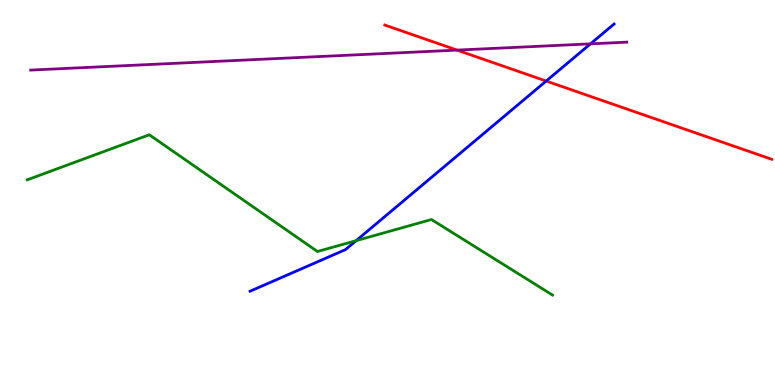[{'lines': ['blue', 'red'], 'intersections': [{'x': 7.05, 'y': 7.9}]}, {'lines': ['green', 'red'], 'intersections': []}, {'lines': ['purple', 'red'], 'intersections': [{'x': 5.9, 'y': 8.7}]}, {'lines': ['blue', 'green'], 'intersections': [{'x': 4.6, 'y': 3.75}]}, {'lines': ['blue', 'purple'], 'intersections': [{'x': 7.62, 'y': 8.86}]}, {'lines': ['green', 'purple'], 'intersections': []}]